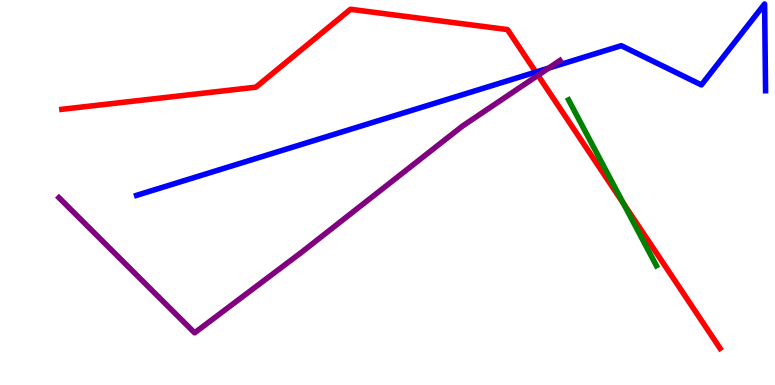[{'lines': ['blue', 'red'], 'intersections': [{'x': 6.91, 'y': 8.13}]}, {'lines': ['green', 'red'], 'intersections': [{'x': 8.04, 'y': 4.71}]}, {'lines': ['purple', 'red'], 'intersections': [{'x': 6.94, 'y': 8.04}]}, {'lines': ['blue', 'green'], 'intersections': []}, {'lines': ['blue', 'purple'], 'intersections': [{'x': 7.08, 'y': 8.23}]}, {'lines': ['green', 'purple'], 'intersections': []}]